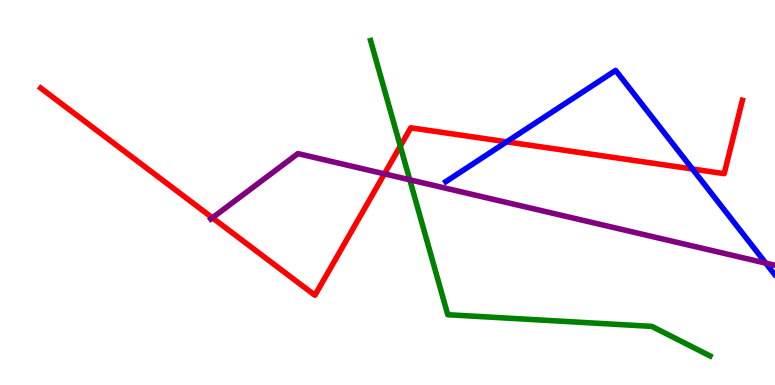[{'lines': ['blue', 'red'], 'intersections': [{'x': 6.54, 'y': 6.32}, {'x': 8.93, 'y': 5.61}]}, {'lines': ['green', 'red'], 'intersections': [{'x': 5.17, 'y': 6.2}]}, {'lines': ['purple', 'red'], 'intersections': [{'x': 2.74, 'y': 4.34}, {'x': 4.96, 'y': 5.48}]}, {'lines': ['blue', 'green'], 'intersections': []}, {'lines': ['blue', 'purple'], 'intersections': [{'x': 9.88, 'y': 3.17}]}, {'lines': ['green', 'purple'], 'intersections': [{'x': 5.29, 'y': 5.33}]}]